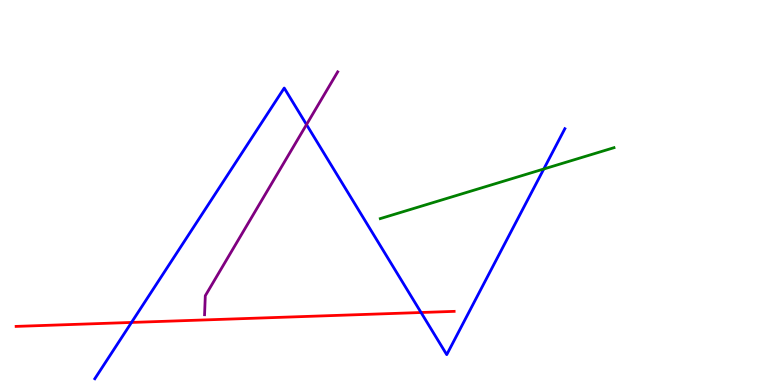[{'lines': ['blue', 'red'], 'intersections': [{'x': 1.7, 'y': 1.62}, {'x': 5.43, 'y': 1.88}]}, {'lines': ['green', 'red'], 'intersections': []}, {'lines': ['purple', 'red'], 'intersections': []}, {'lines': ['blue', 'green'], 'intersections': [{'x': 7.02, 'y': 5.61}]}, {'lines': ['blue', 'purple'], 'intersections': [{'x': 3.95, 'y': 6.76}]}, {'lines': ['green', 'purple'], 'intersections': []}]